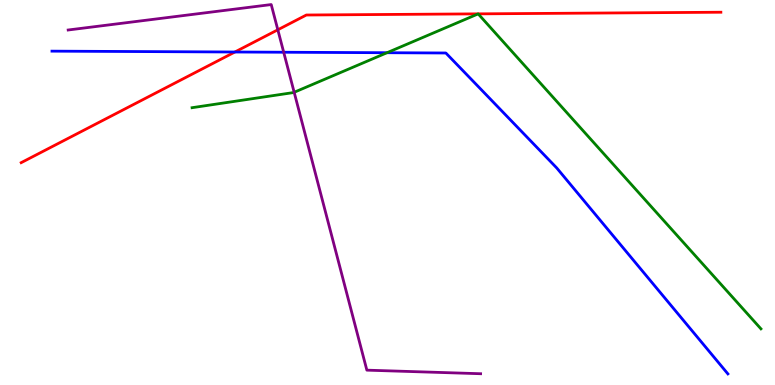[{'lines': ['blue', 'red'], 'intersections': [{'x': 3.03, 'y': 8.65}]}, {'lines': ['green', 'red'], 'intersections': []}, {'lines': ['purple', 'red'], 'intersections': [{'x': 3.58, 'y': 9.23}]}, {'lines': ['blue', 'green'], 'intersections': [{'x': 4.99, 'y': 8.63}]}, {'lines': ['blue', 'purple'], 'intersections': [{'x': 3.66, 'y': 8.64}]}, {'lines': ['green', 'purple'], 'intersections': [{'x': 3.8, 'y': 7.6}]}]